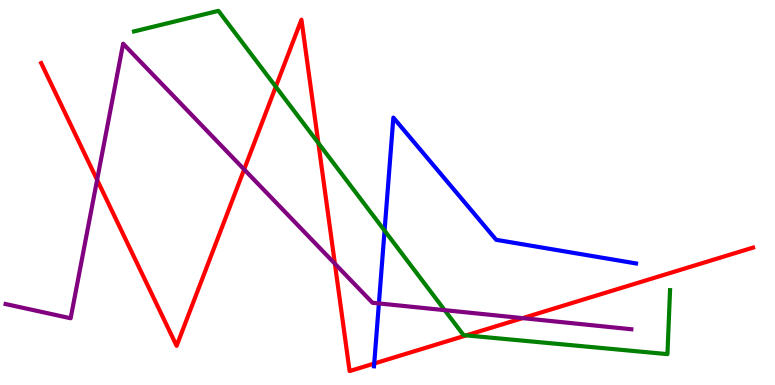[{'lines': ['blue', 'red'], 'intersections': [{'x': 4.83, 'y': 0.557}]}, {'lines': ['green', 'red'], 'intersections': [{'x': 3.56, 'y': 7.75}, {'x': 4.11, 'y': 6.28}, {'x': 6.02, 'y': 1.29}]}, {'lines': ['purple', 'red'], 'intersections': [{'x': 1.25, 'y': 5.33}, {'x': 3.15, 'y': 5.6}, {'x': 4.32, 'y': 3.15}, {'x': 6.74, 'y': 1.74}]}, {'lines': ['blue', 'green'], 'intersections': [{'x': 4.96, 'y': 4.01}]}, {'lines': ['blue', 'purple'], 'intersections': [{'x': 4.89, 'y': 2.12}]}, {'lines': ['green', 'purple'], 'intersections': [{'x': 5.74, 'y': 1.94}]}]